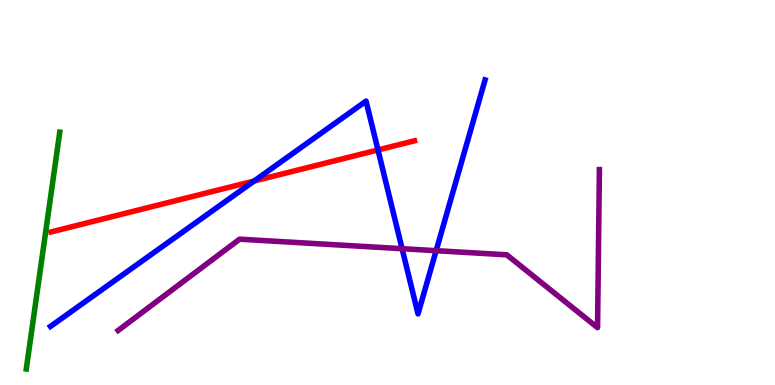[{'lines': ['blue', 'red'], 'intersections': [{'x': 3.28, 'y': 5.3}, {'x': 4.88, 'y': 6.11}]}, {'lines': ['green', 'red'], 'intersections': []}, {'lines': ['purple', 'red'], 'intersections': []}, {'lines': ['blue', 'green'], 'intersections': []}, {'lines': ['blue', 'purple'], 'intersections': [{'x': 5.19, 'y': 3.54}, {'x': 5.63, 'y': 3.49}]}, {'lines': ['green', 'purple'], 'intersections': []}]